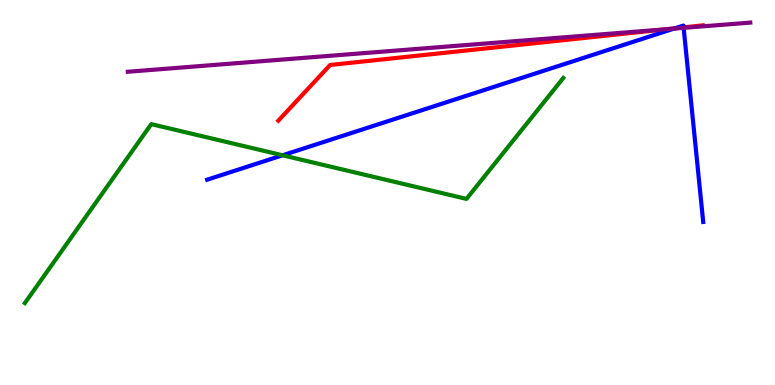[{'lines': ['blue', 'red'], 'intersections': [{'x': 8.71, 'y': 9.26}, {'x': 8.82, 'y': 9.29}]}, {'lines': ['green', 'red'], 'intersections': []}, {'lines': ['purple', 'red'], 'intersections': [{'x': 8.59, 'y': 9.24}]}, {'lines': ['blue', 'green'], 'intersections': [{'x': 3.65, 'y': 5.97}]}, {'lines': ['blue', 'purple'], 'intersections': [{'x': 8.7, 'y': 9.26}, {'x': 8.82, 'y': 9.28}]}, {'lines': ['green', 'purple'], 'intersections': []}]